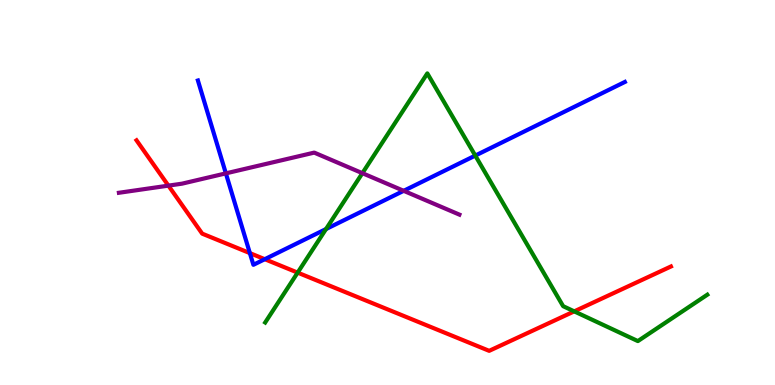[{'lines': ['blue', 'red'], 'intersections': [{'x': 3.22, 'y': 3.43}, {'x': 3.42, 'y': 3.27}]}, {'lines': ['green', 'red'], 'intersections': [{'x': 3.84, 'y': 2.92}, {'x': 7.41, 'y': 1.91}]}, {'lines': ['purple', 'red'], 'intersections': [{'x': 2.17, 'y': 5.18}]}, {'lines': ['blue', 'green'], 'intersections': [{'x': 4.21, 'y': 4.05}, {'x': 6.13, 'y': 5.96}]}, {'lines': ['blue', 'purple'], 'intersections': [{'x': 2.91, 'y': 5.5}, {'x': 5.21, 'y': 5.04}]}, {'lines': ['green', 'purple'], 'intersections': [{'x': 4.68, 'y': 5.5}]}]